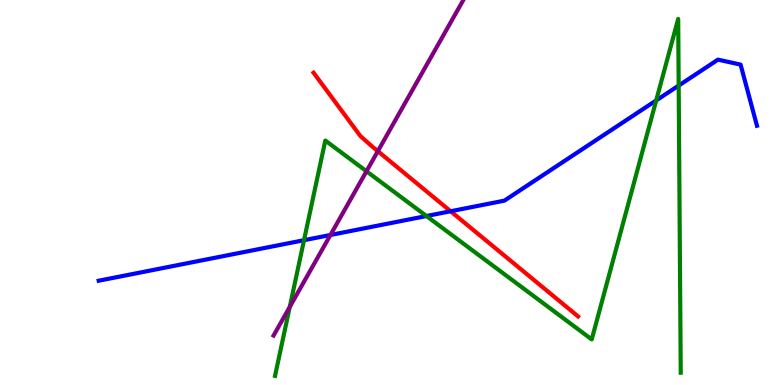[{'lines': ['blue', 'red'], 'intersections': [{'x': 5.81, 'y': 4.51}]}, {'lines': ['green', 'red'], 'intersections': []}, {'lines': ['purple', 'red'], 'intersections': [{'x': 4.88, 'y': 6.07}]}, {'lines': ['blue', 'green'], 'intersections': [{'x': 3.92, 'y': 3.76}, {'x': 5.5, 'y': 4.39}, {'x': 8.47, 'y': 7.39}, {'x': 8.76, 'y': 7.78}]}, {'lines': ['blue', 'purple'], 'intersections': [{'x': 4.26, 'y': 3.9}]}, {'lines': ['green', 'purple'], 'intersections': [{'x': 3.74, 'y': 2.03}, {'x': 4.73, 'y': 5.55}]}]